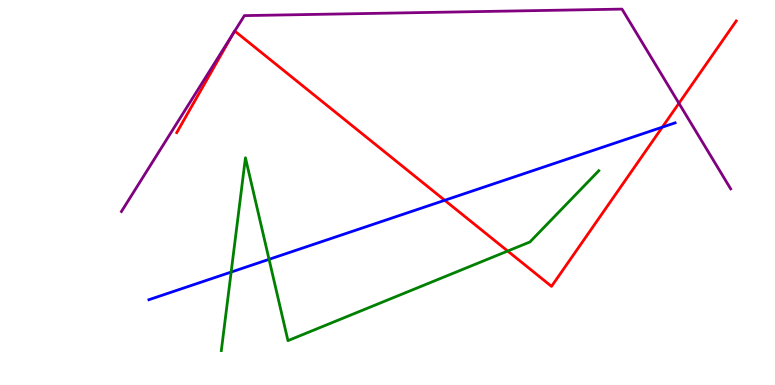[{'lines': ['blue', 'red'], 'intersections': [{'x': 5.74, 'y': 4.8}, {'x': 8.55, 'y': 6.7}]}, {'lines': ['green', 'red'], 'intersections': [{'x': 6.55, 'y': 3.48}]}, {'lines': ['purple', 'red'], 'intersections': [{'x': 3.01, 'y': 9.13}, {'x': 3.03, 'y': 9.19}, {'x': 8.76, 'y': 7.32}]}, {'lines': ['blue', 'green'], 'intersections': [{'x': 2.98, 'y': 2.93}, {'x': 3.47, 'y': 3.26}]}, {'lines': ['blue', 'purple'], 'intersections': []}, {'lines': ['green', 'purple'], 'intersections': []}]